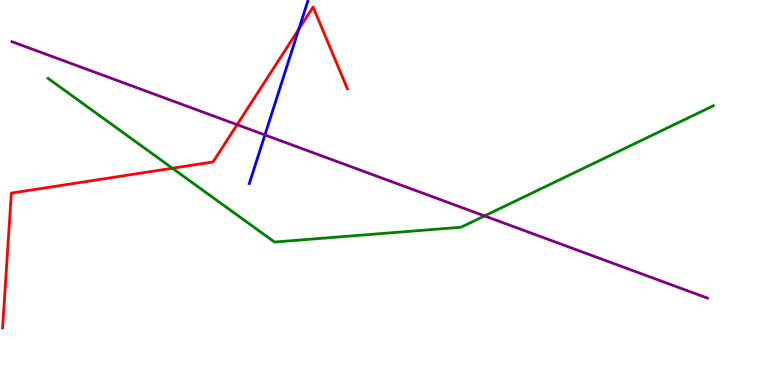[{'lines': ['blue', 'red'], 'intersections': [{'x': 3.86, 'y': 9.24}]}, {'lines': ['green', 'red'], 'intersections': [{'x': 2.22, 'y': 5.63}]}, {'lines': ['purple', 'red'], 'intersections': [{'x': 3.06, 'y': 6.76}]}, {'lines': ['blue', 'green'], 'intersections': []}, {'lines': ['blue', 'purple'], 'intersections': [{'x': 3.42, 'y': 6.5}]}, {'lines': ['green', 'purple'], 'intersections': [{'x': 6.25, 'y': 4.39}]}]